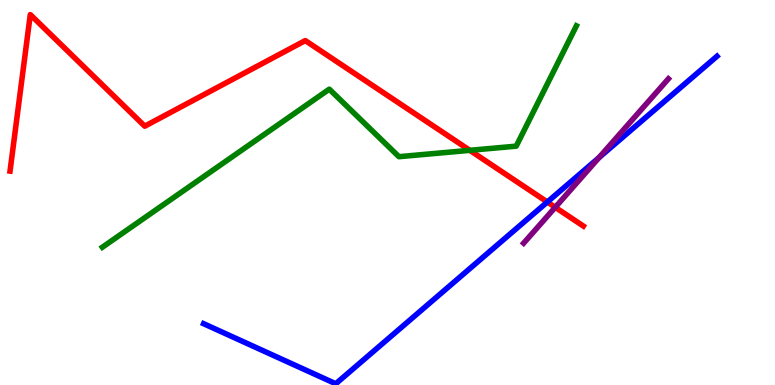[{'lines': ['blue', 'red'], 'intersections': [{'x': 7.06, 'y': 4.75}]}, {'lines': ['green', 'red'], 'intersections': [{'x': 6.06, 'y': 6.1}]}, {'lines': ['purple', 'red'], 'intersections': [{'x': 7.16, 'y': 4.62}]}, {'lines': ['blue', 'green'], 'intersections': []}, {'lines': ['blue', 'purple'], 'intersections': [{'x': 7.73, 'y': 5.91}]}, {'lines': ['green', 'purple'], 'intersections': []}]